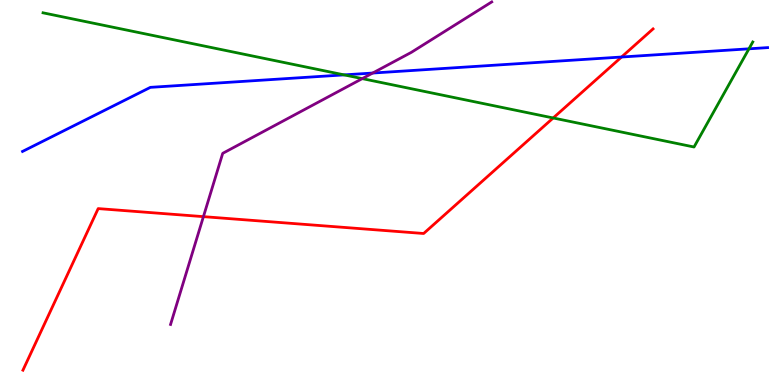[{'lines': ['blue', 'red'], 'intersections': [{'x': 8.02, 'y': 8.52}]}, {'lines': ['green', 'red'], 'intersections': [{'x': 7.14, 'y': 6.94}]}, {'lines': ['purple', 'red'], 'intersections': [{'x': 2.62, 'y': 4.37}]}, {'lines': ['blue', 'green'], 'intersections': [{'x': 4.44, 'y': 8.06}, {'x': 9.66, 'y': 8.73}]}, {'lines': ['blue', 'purple'], 'intersections': [{'x': 4.81, 'y': 8.1}]}, {'lines': ['green', 'purple'], 'intersections': [{'x': 4.67, 'y': 7.96}]}]